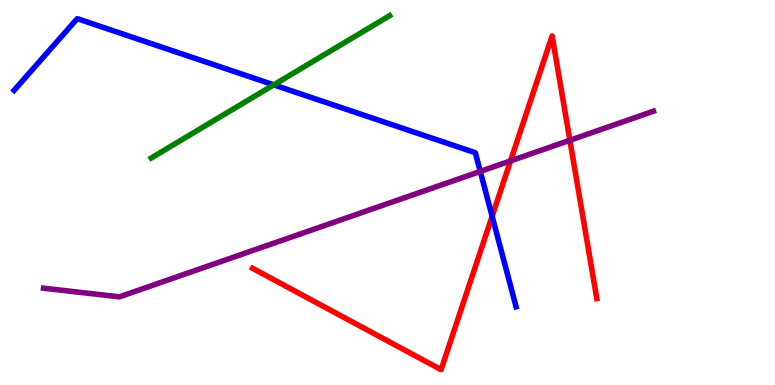[{'lines': ['blue', 'red'], 'intersections': [{'x': 6.35, 'y': 4.38}]}, {'lines': ['green', 'red'], 'intersections': []}, {'lines': ['purple', 'red'], 'intersections': [{'x': 6.59, 'y': 5.82}, {'x': 7.35, 'y': 6.36}]}, {'lines': ['blue', 'green'], 'intersections': [{'x': 3.53, 'y': 7.8}]}, {'lines': ['blue', 'purple'], 'intersections': [{'x': 6.2, 'y': 5.55}]}, {'lines': ['green', 'purple'], 'intersections': []}]